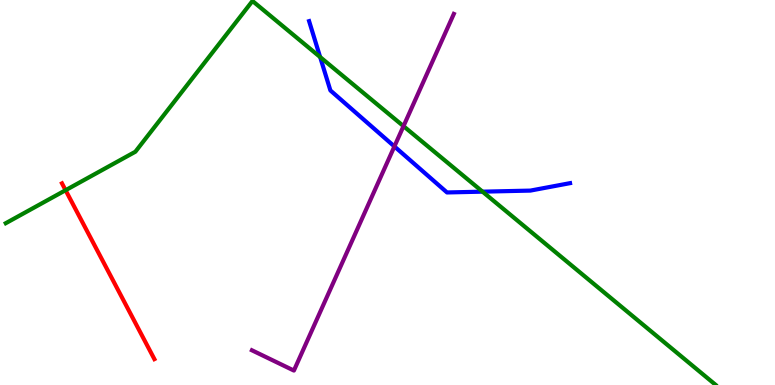[{'lines': ['blue', 'red'], 'intersections': []}, {'lines': ['green', 'red'], 'intersections': [{'x': 0.846, 'y': 5.06}]}, {'lines': ['purple', 'red'], 'intersections': []}, {'lines': ['blue', 'green'], 'intersections': [{'x': 4.13, 'y': 8.52}, {'x': 6.23, 'y': 5.02}]}, {'lines': ['blue', 'purple'], 'intersections': [{'x': 5.09, 'y': 6.2}]}, {'lines': ['green', 'purple'], 'intersections': [{'x': 5.21, 'y': 6.72}]}]